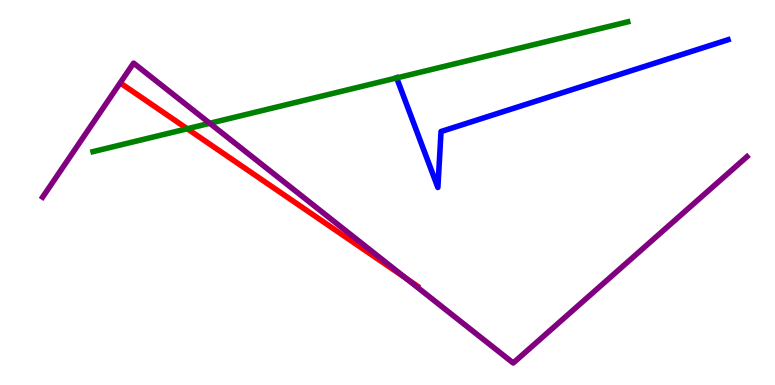[{'lines': ['blue', 'red'], 'intersections': []}, {'lines': ['green', 'red'], 'intersections': [{'x': 2.42, 'y': 6.66}]}, {'lines': ['purple', 'red'], 'intersections': [{'x': 5.24, 'y': 2.77}]}, {'lines': ['blue', 'green'], 'intersections': [{'x': 5.12, 'y': 7.98}]}, {'lines': ['blue', 'purple'], 'intersections': []}, {'lines': ['green', 'purple'], 'intersections': [{'x': 2.71, 'y': 6.8}]}]